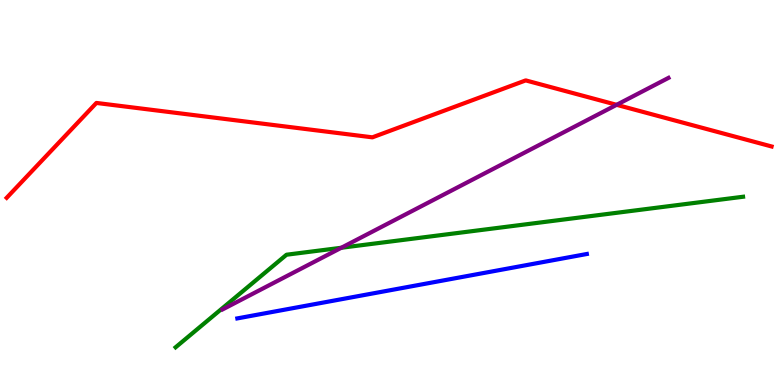[{'lines': ['blue', 'red'], 'intersections': []}, {'lines': ['green', 'red'], 'intersections': []}, {'lines': ['purple', 'red'], 'intersections': [{'x': 7.96, 'y': 7.28}]}, {'lines': ['blue', 'green'], 'intersections': []}, {'lines': ['blue', 'purple'], 'intersections': []}, {'lines': ['green', 'purple'], 'intersections': [{'x': 4.4, 'y': 3.56}]}]